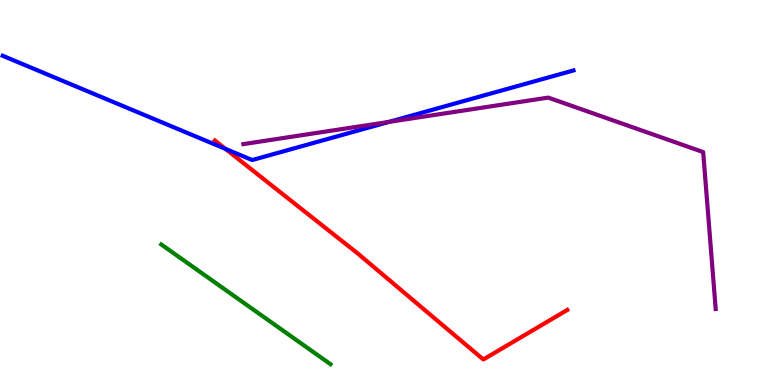[{'lines': ['blue', 'red'], 'intersections': [{'x': 2.91, 'y': 6.13}]}, {'lines': ['green', 'red'], 'intersections': []}, {'lines': ['purple', 'red'], 'intersections': []}, {'lines': ['blue', 'green'], 'intersections': []}, {'lines': ['blue', 'purple'], 'intersections': [{'x': 5.02, 'y': 6.83}]}, {'lines': ['green', 'purple'], 'intersections': []}]